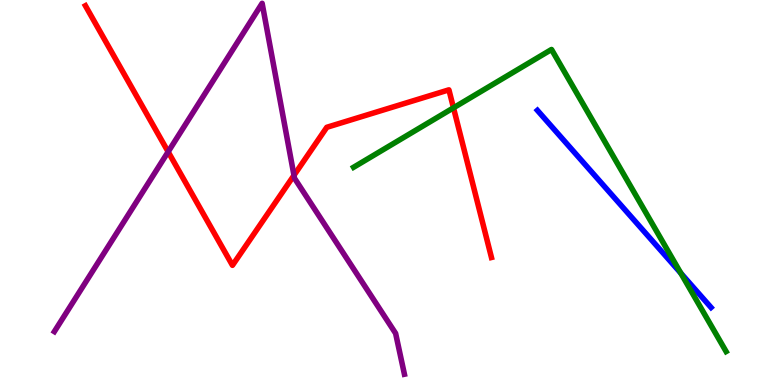[{'lines': ['blue', 'red'], 'intersections': []}, {'lines': ['green', 'red'], 'intersections': [{'x': 5.85, 'y': 7.2}]}, {'lines': ['purple', 'red'], 'intersections': [{'x': 2.17, 'y': 6.06}, {'x': 3.79, 'y': 5.45}]}, {'lines': ['blue', 'green'], 'intersections': [{'x': 8.78, 'y': 2.91}]}, {'lines': ['blue', 'purple'], 'intersections': []}, {'lines': ['green', 'purple'], 'intersections': []}]